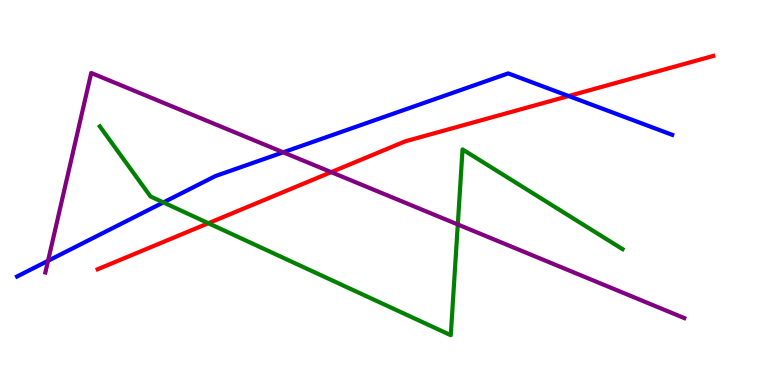[{'lines': ['blue', 'red'], 'intersections': [{'x': 7.34, 'y': 7.51}]}, {'lines': ['green', 'red'], 'intersections': [{'x': 2.69, 'y': 4.2}]}, {'lines': ['purple', 'red'], 'intersections': [{'x': 4.27, 'y': 5.53}]}, {'lines': ['blue', 'green'], 'intersections': [{'x': 2.11, 'y': 4.74}]}, {'lines': ['blue', 'purple'], 'intersections': [{'x': 0.62, 'y': 3.23}, {'x': 3.65, 'y': 6.04}]}, {'lines': ['green', 'purple'], 'intersections': [{'x': 5.91, 'y': 4.17}]}]